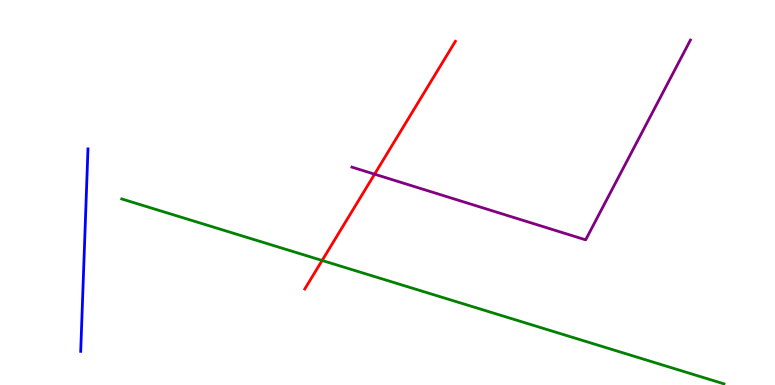[{'lines': ['blue', 'red'], 'intersections': []}, {'lines': ['green', 'red'], 'intersections': [{'x': 4.16, 'y': 3.23}]}, {'lines': ['purple', 'red'], 'intersections': [{'x': 4.83, 'y': 5.48}]}, {'lines': ['blue', 'green'], 'intersections': []}, {'lines': ['blue', 'purple'], 'intersections': []}, {'lines': ['green', 'purple'], 'intersections': []}]